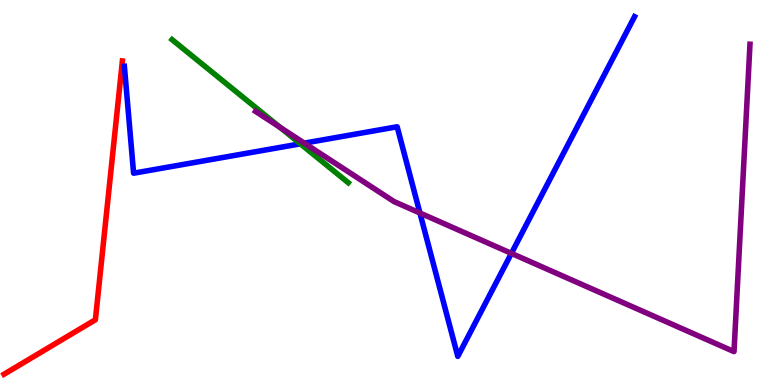[{'lines': ['blue', 'red'], 'intersections': []}, {'lines': ['green', 'red'], 'intersections': []}, {'lines': ['purple', 'red'], 'intersections': []}, {'lines': ['blue', 'green'], 'intersections': [{'x': 3.88, 'y': 6.26}]}, {'lines': ['blue', 'purple'], 'intersections': [{'x': 3.93, 'y': 6.28}, {'x': 5.42, 'y': 4.47}, {'x': 6.6, 'y': 3.42}]}, {'lines': ['green', 'purple'], 'intersections': [{'x': 3.61, 'y': 6.69}]}]